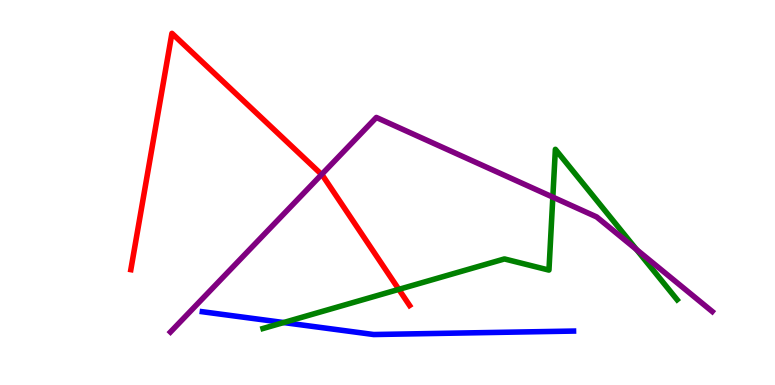[{'lines': ['blue', 'red'], 'intersections': []}, {'lines': ['green', 'red'], 'intersections': [{'x': 5.15, 'y': 2.48}]}, {'lines': ['purple', 'red'], 'intersections': [{'x': 4.15, 'y': 5.47}]}, {'lines': ['blue', 'green'], 'intersections': [{'x': 3.66, 'y': 1.62}]}, {'lines': ['blue', 'purple'], 'intersections': []}, {'lines': ['green', 'purple'], 'intersections': [{'x': 7.13, 'y': 4.88}, {'x': 8.21, 'y': 3.52}]}]